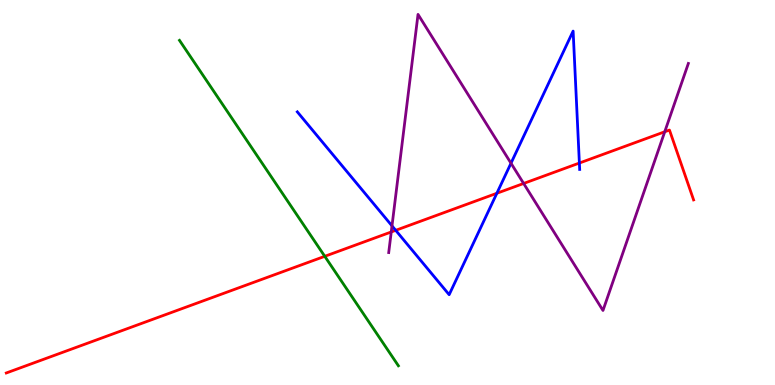[{'lines': ['blue', 'red'], 'intersections': [{'x': 5.11, 'y': 4.02}, {'x': 6.41, 'y': 4.98}, {'x': 7.48, 'y': 5.77}]}, {'lines': ['green', 'red'], 'intersections': [{'x': 4.19, 'y': 3.34}]}, {'lines': ['purple', 'red'], 'intersections': [{'x': 5.05, 'y': 3.98}, {'x': 6.76, 'y': 5.23}, {'x': 8.58, 'y': 6.58}]}, {'lines': ['blue', 'green'], 'intersections': []}, {'lines': ['blue', 'purple'], 'intersections': [{'x': 5.06, 'y': 4.13}, {'x': 6.59, 'y': 5.76}]}, {'lines': ['green', 'purple'], 'intersections': []}]